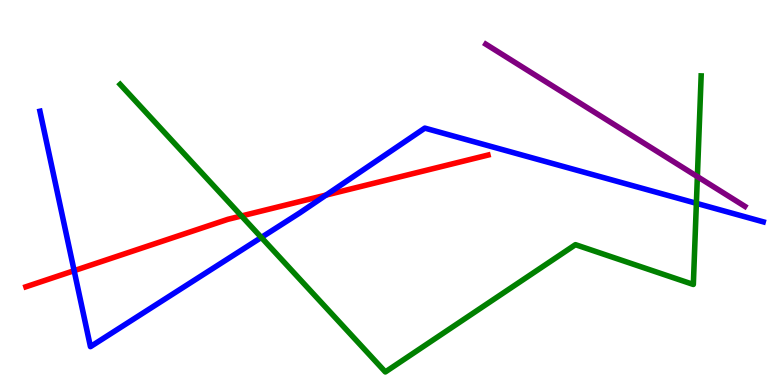[{'lines': ['blue', 'red'], 'intersections': [{'x': 0.957, 'y': 2.97}, {'x': 4.21, 'y': 4.93}]}, {'lines': ['green', 'red'], 'intersections': [{'x': 3.12, 'y': 4.39}]}, {'lines': ['purple', 'red'], 'intersections': []}, {'lines': ['blue', 'green'], 'intersections': [{'x': 3.37, 'y': 3.83}, {'x': 8.99, 'y': 4.72}]}, {'lines': ['blue', 'purple'], 'intersections': []}, {'lines': ['green', 'purple'], 'intersections': [{'x': 9.0, 'y': 5.41}]}]